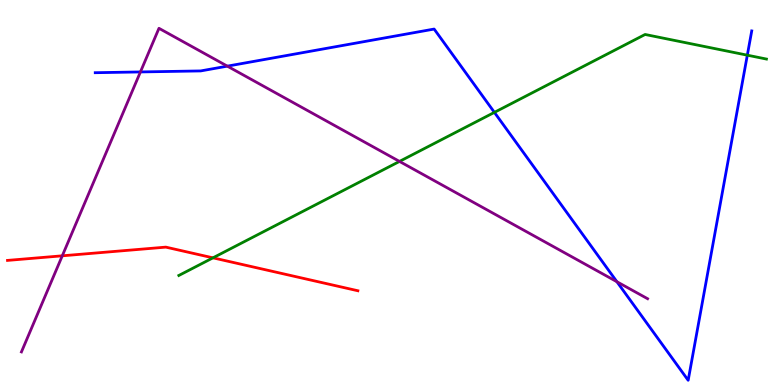[{'lines': ['blue', 'red'], 'intersections': []}, {'lines': ['green', 'red'], 'intersections': [{'x': 2.75, 'y': 3.3}]}, {'lines': ['purple', 'red'], 'intersections': [{'x': 0.804, 'y': 3.36}]}, {'lines': ['blue', 'green'], 'intersections': [{'x': 6.38, 'y': 7.08}, {'x': 9.64, 'y': 8.57}]}, {'lines': ['blue', 'purple'], 'intersections': [{'x': 1.81, 'y': 8.13}, {'x': 2.93, 'y': 8.28}, {'x': 7.96, 'y': 2.68}]}, {'lines': ['green', 'purple'], 'intersections': [{'x': 5.15, 'y': 5.81}]}]